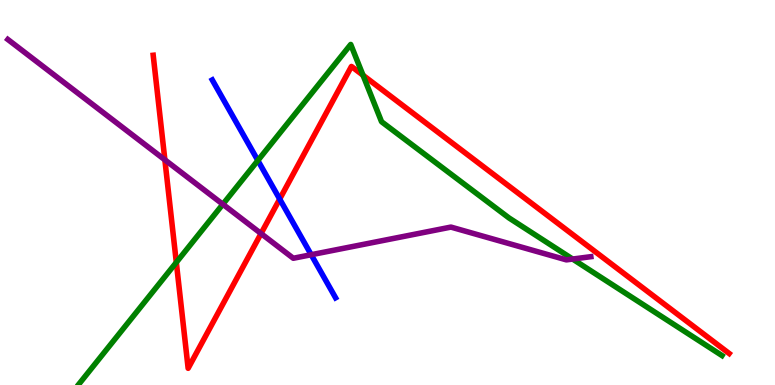[{'lines': ['blue', 'red'], 'intersections': [{'x': 3.61, 'y': 4.83}]}, {'lines': ['green', 'red'], 'intersections': [{'x': 2.28, 'y': 3.18}, {'x': 4.68, 'y': 8.05}]}, {'lines': ['purple', 'red'], 'intersections': [{'x': 2.13, 'y': 5.85}, {'x': 3.37, 'y': 3.93}]}, {'lines': ['blue', 'green'], 'intersections': [{'x': 3.33, 'y': 5.83}]}, {'lines': ['blue', 'purple'], 'intersections': [{'x': 4.02, 'y': 3.38}]}, {'lines': ['green', 'purple'], 'intersections': [{'x': 2.88, 'y': 4.69}, {'x': 7.39, 'y': 3.27}]}]